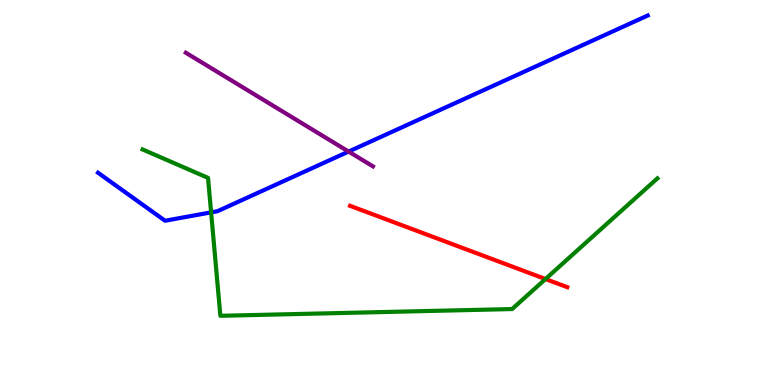[{'lines': ['blue', 'red'], 'intersections': []}, {'lines': ['green', 'red'], 'intersections': [{'x': 7.04, 'y': 2.75}]}, {'lines': ['purple', 'red'], 'intersections': []}, {'lines': ['blue', 'green'], 'intersections': [{'x': 2.72, 'y': 4.48}]}, {'lines': ['blue', 'purple'], 'intersections': [{'x': 4.5, 'y': 6.06}]}, {'lines': ['green', 'purple'], 'intersections': []}]